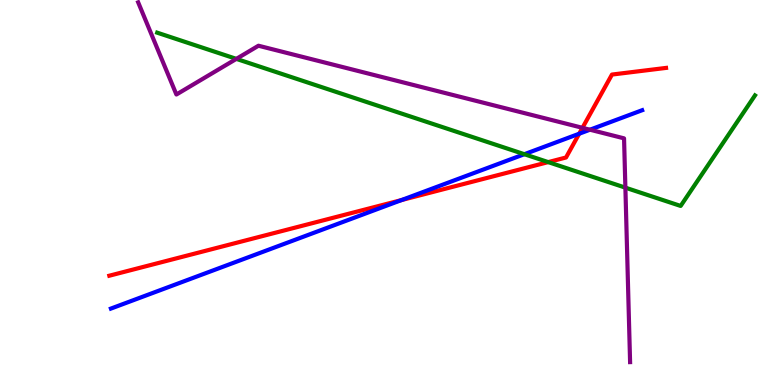[{'lines': ['blue', 'red'], 'intersections': [{'x': 5.18, 'y': 4.8}, {'x': 7.47, 'y': 6.53}]}, {'lines': ['green', 'red'], 'intersections': [{'x': 7.07, 'y': 5.79}]}, {'lines': ['purple', 'red'], 'intersections': [{'x': 7.52, 'y': 6.68}]}, {'lines': ['blue', 'green'], 'intersections': [{'x': 6.77, 'y': 5.99}]}, {'lines': ['blue', 'purple'], 'intersections': [{'x': 7.61, 'y': 6.63}]}, {'lines': ['green', 'purple'], 'intersections': [{'x': 3.05, 'y': 8.47}, {'x': 8.07, 'y': 5.13}]}]